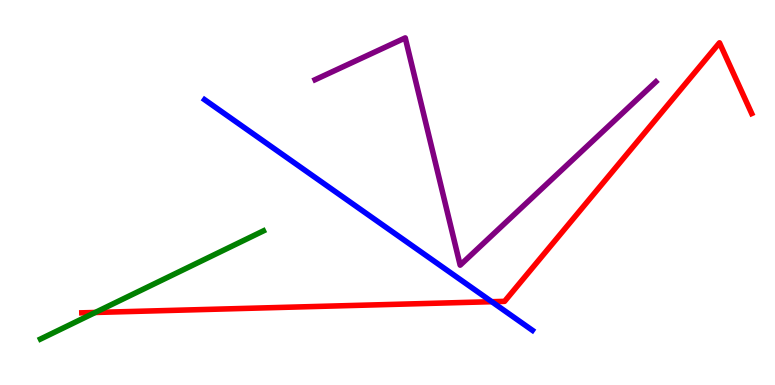[{'lines': ['blue', 'red'], 'intersections': [{'x': 6.35, 'y': 2.16}]}, {'lines': ['green', 'red'], 'intersections': [{'x': 1.23, 'y': 1.88}]}, {'lines': ['purple', 'red'], 'intersections': []}, {'lines': ['blue', 'green'], 'intersections': []}, {'lines': ['blue', 'purple'], 'intersections': []}, {'lines': ['green', 'purple'], 'intersections': []}]